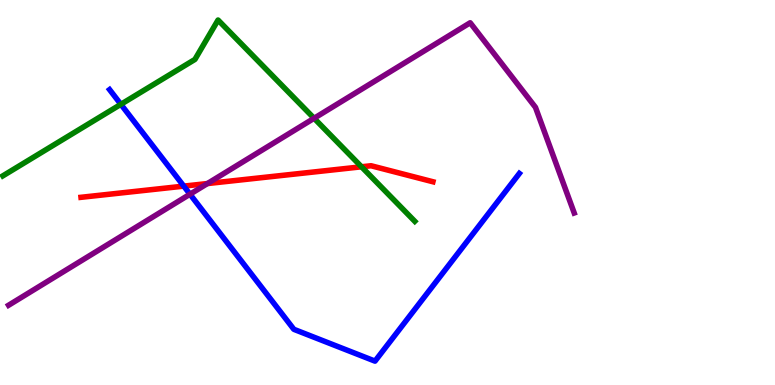[{'lines': ['blue', 'red'], 'intersections': [{'x': 2.37, 'y': 5.17}]}, {'lines': ['green', 'red'], 'intersections': [{'x': 4.66, 'y': 5.67}]}, {'lines': ['purple', 'red'], 'intersections': [{'x': 2.68, 'y': 5.23}]}, {'lines': ['blue', 'green'], 'intersections': [{'x': 1.56, 'y': 7.29}]}, {'lines': ['blue', 'purple'], 'intersections': [{'x': 2.45, 'y': 4.96}]}, {'lines': ['green', 'purple'], 'intersections': [{'x': 4.05, 'y': 6.93}]}]